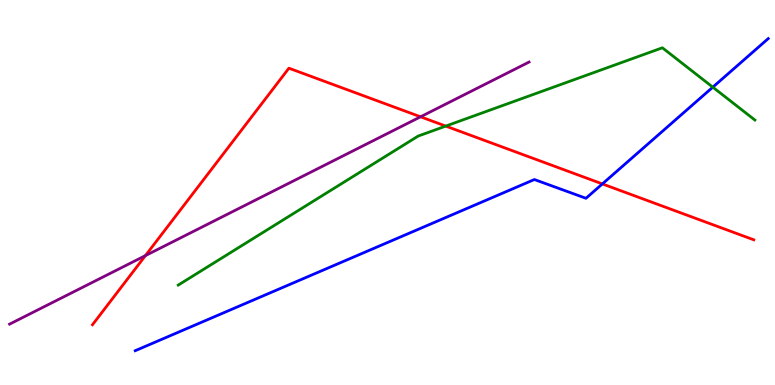[{'lines': ['blue', 'red'], 'intersections': [{'x': 7.77, 'y': 5.22}]}, {'lines': ['green', 'red'], 'intersections': [{'x': 5.75, 'y': 6.72}]}, {'lines': ['purple', 'red'], 'intersections': [{'x': 1.88, 'y': 3.36}, {'x': 5.43, 'y': 6.97}]}, {'lines': ['blue', 'green'], 'intersections': [{'x': 9.2, 'y': 7.74}]}, {'lines': ['blue', 'purple'], 'intersections': []}, {'lines': ['green', 'purple'], 'intersections': []}]